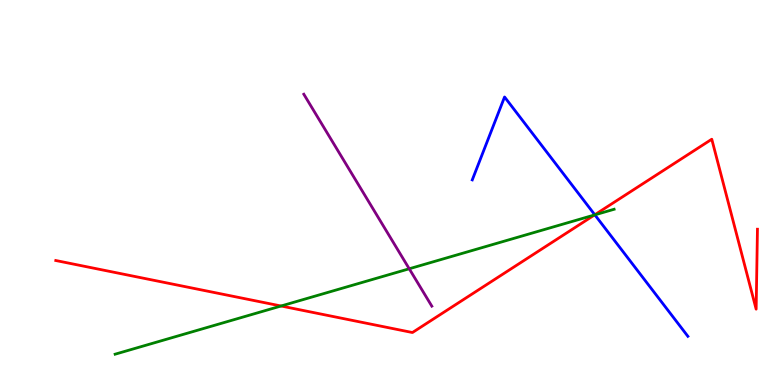[{'lines': ['blue', 'red'], 'intersections': [{'x': 7.67, 'y': 4.42}]}, {'lines': ['green', 'red'], 'intersections': [{'x': 3.63, 'y': 2.05}, {'x': 7.67, 'y': 4.42}]}, {'lines': ['purple', 'red'], 'intersections': []}, {'lines': ['blue', 'green'], 'intersections': [{'x': 7.68, 'y': 4.42}]}, {'lines': ['blue', 'purple'], 'intersections': []}, {'lines': ['green', 'purple'], 'intersections': [{'x': 5.28, 'y': 3.02}]}]